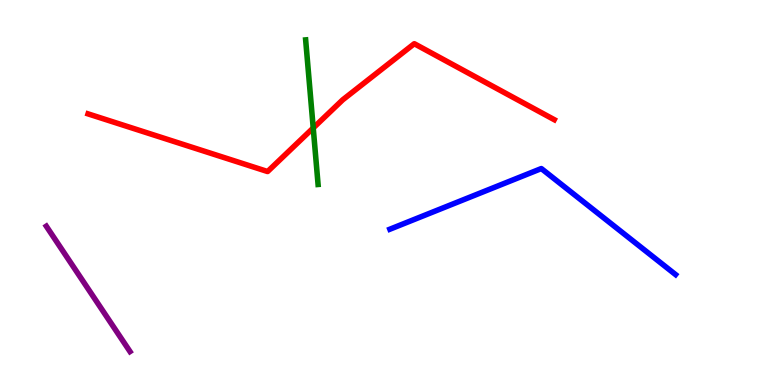[{'lines': ['blue', 'red'], 'intersections': []}, {'lines': ['green', 'red'], 'intersections': [{'x': 4.04, 'y': 6.68}]}, {'lines': ['purple', 'red'], 'intersections': []}, {'lines': ['blue', 'green'], 'intersections': []}, {'lines': ['blue', 'purple'], 'intersections': []}, {'lines': ['green', 'purple'], 'intersections': []}]